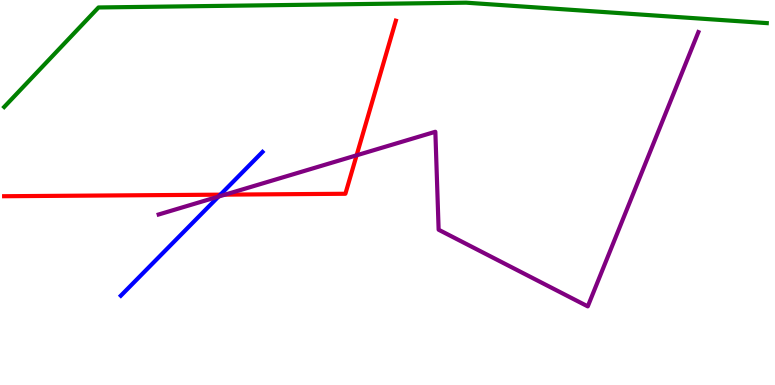[{'lines': ['blue', 'red'], 'intersections': [{'x': 2.84, 'y': 4.94}]}, {'lines': ['green', 'red'], 'intersections': []}, {'lines': ['purple', 'red'], 'intersections': [{'x': 2.9, 'y': 4.94}, {'x': 4.6, 'y': 5.97}]}, {'lines': ['blue', 'green'], 'intersections': []}, {'lines': ['blue', 'purple'], 'intersections': [{'x': 2.82, 'y': 4.89}]}, {'lines': ['green', 'purple'], 'intersections': []}]